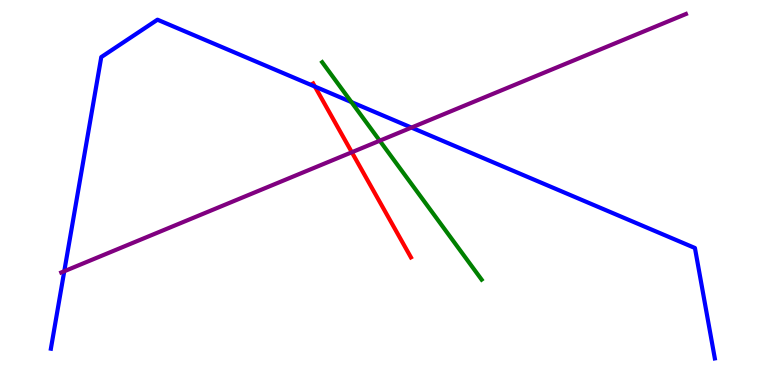[{'lines': ['blue', 'red'], 'intersections': [{'x': 4.06, 'y': 7.75}]}, {'lines': ['green', 'red'], 'intersections': []}, {'lines': ['purple', 'red'], 'intersections': [{'x': 4.54, 'y': 6.05}]}, {'lines': ['blue', 'green'], 'intersections': [{'x': 4.53, 'y': 7.35}]}, {'lines': ['blue', 'purple'], 'intersections': [{'x': 0.829, 'y': 2.95}, {'x': 5.31, 'y': 6.69}]}, {'lines': ['green', 'purple'], 'intersections': [{'x': 4.9, 'y': 6.35}]}]